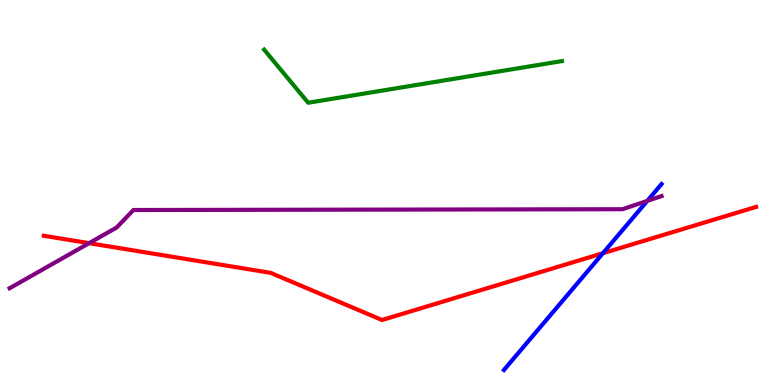[{'lines': ['blue', 'red'], 'intersections': [{'x': 7.78, 'y': 3.42}]}, {'lines': ['green', 'red'], 'intersections': []}, {'lines': ['purple', 'red'], 'intersections': [{'x': 1.15, 'y': 3.68}]}, {'lines': ['blue', 'green'], 'intersections': []}, {'lines': ['blue', 'purple'], 'intersections': [{'x': 8.35, 'y': 4.78}]}, {'lines': ['green', 'purple'], 'intersections': []}]